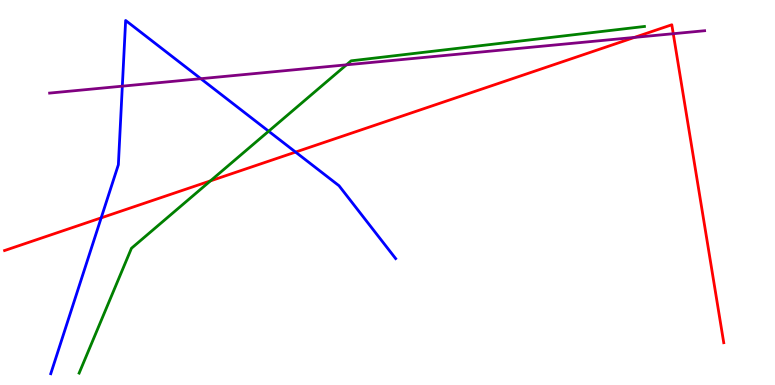[{'lines': ['blue', 'red'], 'intersections': [{'x': 1.31, 'y': 4.34}, {'x': 3.81, 'y': 6.05}]}, {'lines': ['green', 'red'], 'intersections': [{'x': 2.72, 'y': 5.3}]}, {'lines': ['purple', 'red'], 'intersections': [{'x': 8.19, 'y': 9.03}, {'x': 8.69, 'y': 9.12}]}, {'lines': ['blue', 'green'], 'intersections': [{'x': 3.47, 'y': 6.59}]}, {'lines': ['blue', 'purple'], 'intersections': [{'x': 1.58, 'y': 7.76}, {'x': 2.59, 'y': 7.96}]}, {'lines': ['green', 'purple'], 'intersections': [{'x': 4.47, 'y': 8.32}]}]